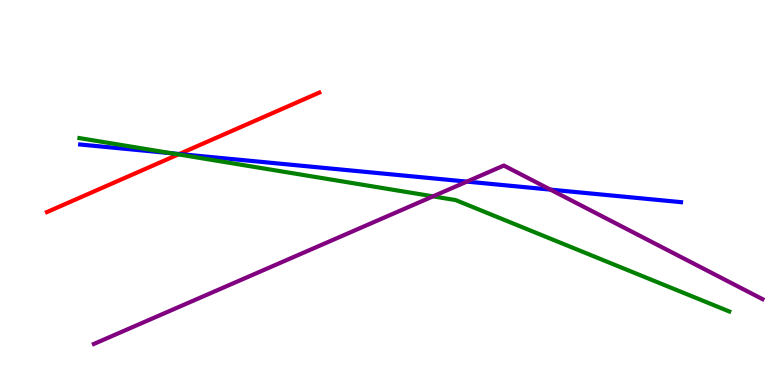[{'lines': ['blue', 'red'], 'intersections': [{'x': 2.31, 'y': 6.0}]}, {'lines': ['green', 'red'], 'intersections': [{'x': 2.3, 'y': 5.99}]}, {'lines': ['purple', 'red'], 'intersections': []}, {'lines': ['blue', 'green'], 'intersections': [{'x': 2.21, 'y': 6.02}]}, {'lines': ['blue', 'purple'], 'intersections': [{'x': 6.02, 'y': 5.28}, {'x': 7.1, 'y': 5.07}]}, {'lines': ['green', 'purple'], 'intersections': [{'x': 5.59, 'y': 4.9}]}]